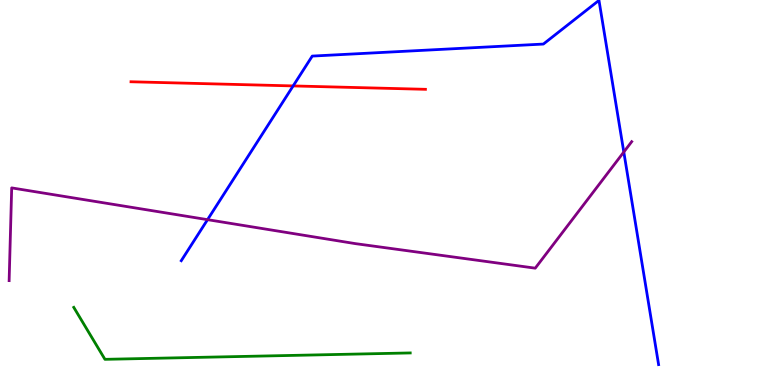[{'lines': ['blue', 'red'], 'intersections': [{'x': 3.78, 'y': 7.77}]}, {'lines': ['green', 'red'], 'intersections': []}, {'lines': ['purple', 'red'], 'intersections': []}, {'lines': ['blue', 'green'], 'intersections': []}, {'lines': ['blue', 'purple'], 'intersections': [{'x': 2.68, 'y': 4.29}, {'x': 8.05, 'y': 6.05}]}, {'lines': ['green', 'purple'], 'intersections': []}]